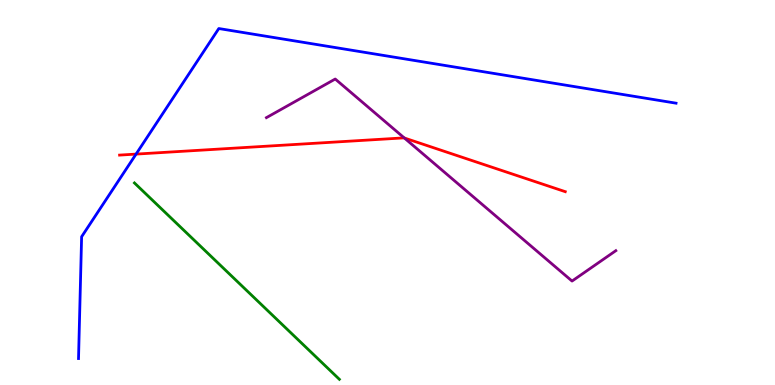[{'lines': ['blue', 'red'], 'intersections': [{'x': 1.76, 'y': 6.0}]}, {'lines': ['green', 'red'], 'intersections': []}, {'lines': ['purple', 'red'], 'intersections': [{'x': 5.22, 'y': 6.42}]}, {'lines': ['blue', 'green'], 'intersections': []}, {'lines': ['blue', 'purple'], 'intersections': []}, {'lines': ['green', 'purple'], 'intersections': []}]